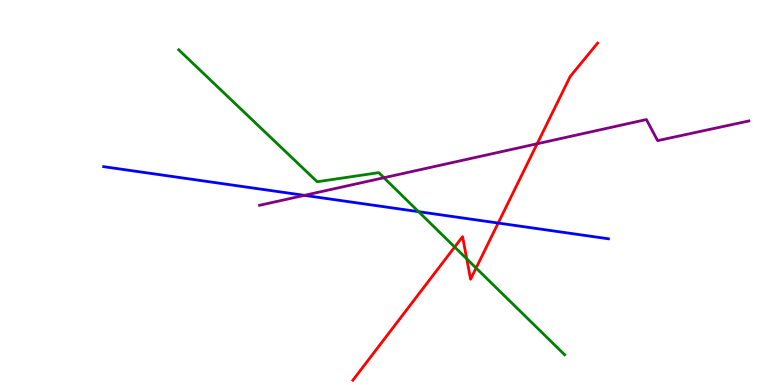[{'lines': ['blue', 'red'], 'intersections': [{'x': 6.43, 'y': 4.21}]}, {'lines': ['green', 'red'], 'intersections': [{'x': 5.87, 'y': 3.58}, {'x': 6.02, 'y': 3.28}, {'x': 6.14, 'y': 3.04}]}, {'lines': ['purple', 'red'], 'intersections': [{'x': 6.93, 'y': 6.27}]}, {'lines': ['blue', 'green'], 'intersections': [{'x': 5.4, 'y': 4.5}]}, {'lines': ['blue', 'purple'], 'intersections': [{'x': 3.93, 'y': 4.93}]}, {'lines': ['green', 'purple'], 'intersections': [{'x': 4.95, 'y': 5.38}]}]